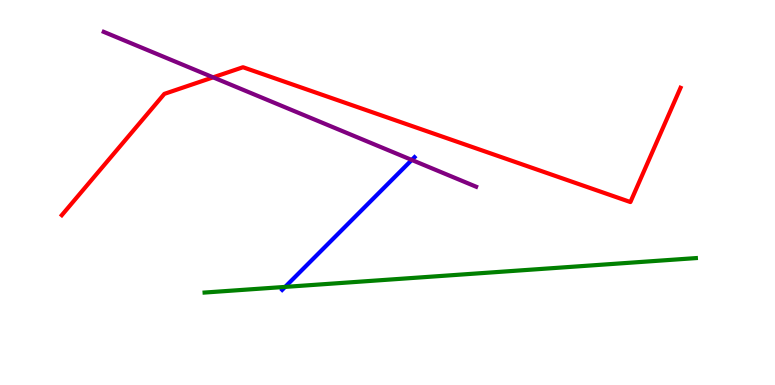[{'lines': ['blue', 'red'], 'intersections': []}, {'lines': ['green', 'red'], 'intersections': []}, {'lines': ['purple', 'red'], 'intersections': [{'x': 2.75, 'y': 7.99}]}, {'lines': ['blue', 'green'], 'intersections': [{'x': 3.68, 'y': 2.55}]}, {'lines': ['blue', 'purple'], 'intersections': [{'x': 5.31, 'y': 5.85}]}, {'lines': ['green', 'purple'], 'intersections': []}]